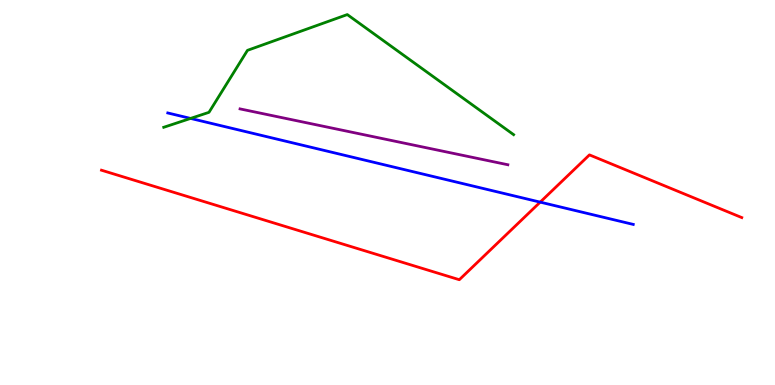[{'lines': ['blue', 'red'], 'intersections': [{'x': 6.97, 'y': 4.75}]}, {'lines': ['green', 'red'], 'intersections': []}, {'lines': ['purple', 'red'], 'intersections': []}, {'lines': ['blue', 'green'], 'intersections': [{'x': 2.46, 'y': 6.92}]}, {'lines': ['blue', 'purple'], 'intersections': []}, {'lines': ['green', 'purple'], 'intersections': []}]